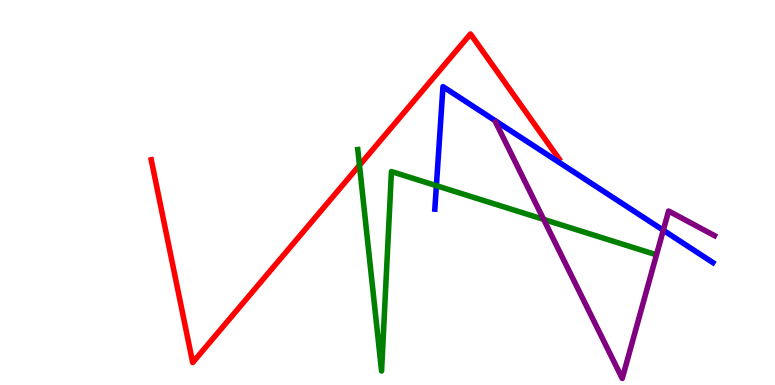[{'lines': ['blue', 'red'], 'intersections': []}, {'lines': ['green', 'red'], 'intersections': [{'x': 4.64, 'y': 5.71}]}, {'lines': ['purple', 'red'], 'intersections': []}, {'lines': ['blue', 'green'], 'intersections': [{'x': 5.63, 'y': 5.18}]}, {'lines': ['blue', 'purple'], 'intersections': [{'x': 8.56, 'y': 4.02}]}, {'lines': ['green', 'purple'], 'intersections': [{'x': 7.01, 'y': 4.3}]}]